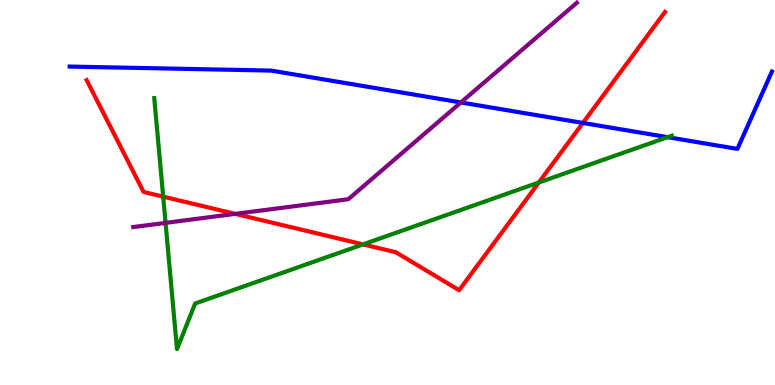[{'lines': ['blue', 'red'], 'intersections': [{'x': 7.52, 'y': 6.81}]}, {'lines': ['green', 'red'], 'intersections': [{'x': 2.11, 'y': 4.89}, {'x': 4.68, 'y': 3.65}, {'x': 6.95, 'y': 5.26}]}, {'lines': ['purple', 'red'], 'intersections': [{'x': 3.04, 'y': 4.45}]}, {'lines': ['blue', 'green'], 'intersections': [{'x': 8.61, 'y': 6.44}]}, {'lines': ['blue', 'purple'], 'intersections': [{'x': 5.95, 'y': 7.34}]}, {'lines': ['green', 'purple'], 'intersections': [{'x': 2.14, 'y': 4.21}]}]